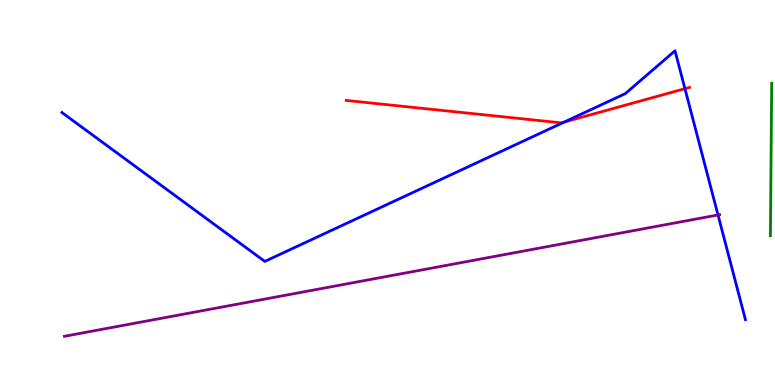[{'lines': ['blue', 'red'], 'intersections': [{'x': 7.28, 'y': 6.83}, {'x': 8.84, 'y': 7.7}]}, {'lines': ['green', 'red'], 'intersections': []}, {'lines': ['purple', 'red'], 'intersections': []}, {'lines': ['blue', 'green'], 'intersections': []}, {'lines': ['blue', 'purple'], 'intersections': [{'x': 9.26, 'y': 4.42}]}, {'lines': ['green', 'purple'], 'intersections': []}]